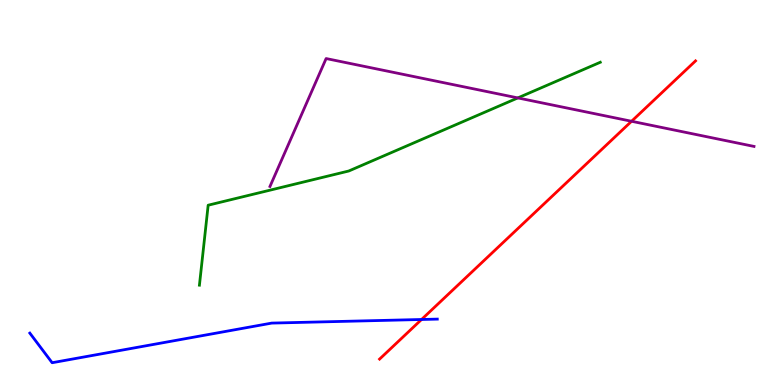[{'lines': ['blue', 'red'], 'intersections': [{'x': 5.44, 'y': 1.7}]}, {'lines': ['green', 'red'], 'intersections': []}, {'lines': ['purple', 'red'], 'intersections': [{'x': 8.15, 'y': 6.85}]}, {'lines': ['blue', 'green'], 'intersections': []}, {'lines': ['blue', 'purple'], 'intersections': []}, {'lines': ['green', 'purple'], 'intersections': [{'x': 6.68, 'y': 7.46}]}]